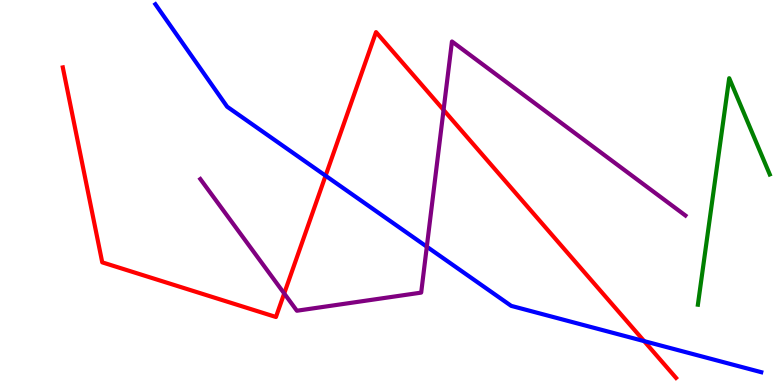[{'lines': ['blue', 'red'], 'intersections': [{'x': 4.2, 'y': 5.44}, {'x': 8.31, 'y': 1.14}]}, {'lines': ['green', 'red'], 'intersections': []}, {'lines': ['purple', 'red'], 'intersections': [{'x': 3.67, 'y': 2.38}, {'x': 5.72, 'y': 7.14}]}, {'lines': ['blue', 'green'], 'intersections': []}, {'lines': ['blue', 'purple'], 'intersections': [{'x': 5.51, 'y': 3.59}]}, {'lines': ['green', 'purple'], 'intersections': []}]